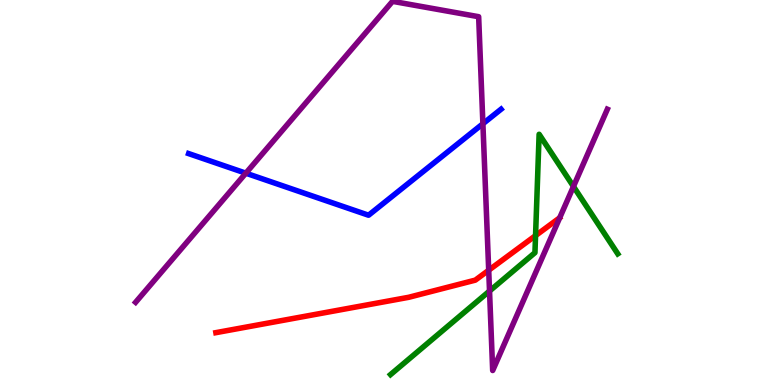[{'lines': ['blue', 'red'], 'intersections': []}, {'lines': ['green', 'red'], 'intersections': [{'x': 6.91, 'y': 3.88}]}, {'lines': ['purple', 'red'], 'intersections': [{'x': 6.31, 'y': 2.98}]}, {'lines': ['blue', 'green'], 'intersections': []}, {'lines': ['blue', 'purple'], 'intersections': [{'x': 3.17, 'y': 5.5}, {'x': 6.23, 'y': 6.79}]}, {'lines': ['green', 'purple'], 'intersections': [{'x': 6.32, 'y': 2.44}, {'x': 7.4, 'y': 5.16}]}]